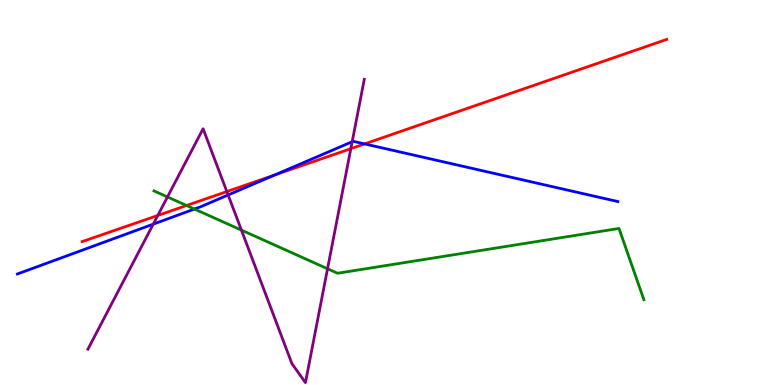[{'lines': ['blue', 'red'], 'intersections': [{'x': 3.54, 'y': 5.45}, {'x': 4.7, 'y': 6.26}]}, {'lines': ['green', 'red'], 'intersections': [{'x': 2.41, 'y': 4.66}]}, {'lines': ['purple', 'red'], 'intersections': [{'x': 2.04, 'y': 4.4}, {'x': 2.93, 'y': 5.02}, {'x': 4.53, 'y': 6.14}]}, {'lines': ['blue', 'green'], 'intersections': [{'x': 2.51, 'y': 4.57}]}, {'lines': ['blue', 'purple'], 'intersections': [{'x': 1.98, 'y': 4.18}, {'x': 2.94, 'y': 4.94}, {'x': 4.54, 'y': 6.32}]}, {'lines': ['green', 'purple'], 'intersections': [{'x': 2.16, 'y': 4.88}, {'x': 3.12, 'y': 4.02}, {'x': 4.23, 'y': 3.02}]}]